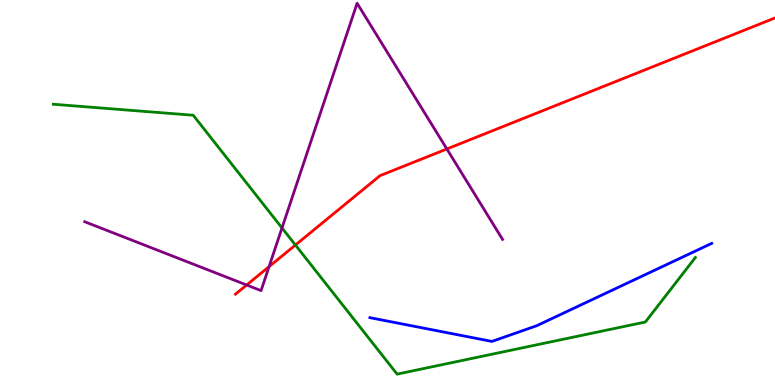[{'lines': ['blue', 'red'], 'intersections': []}, {'lines': ['green', 'red'], 'intersections': [{'x': 3.81, 'y': 3.64}]}, {'lines': ['purple', 'red'], 'intersections': [{'x': 3.18, 'y': 2.6}, {'x': 3.47, 'y': 3.07}, {'x': 5.77, 'y': 6.13}]}, {'lines': ['blue', 'green'], 'intersections': []}, {'lines': ['blue', 'purple'], 'intersections': []}, {'lines': ['green', 'purple'], 'intersections': [{'x': 3.64, 'y': 4.08}]}]